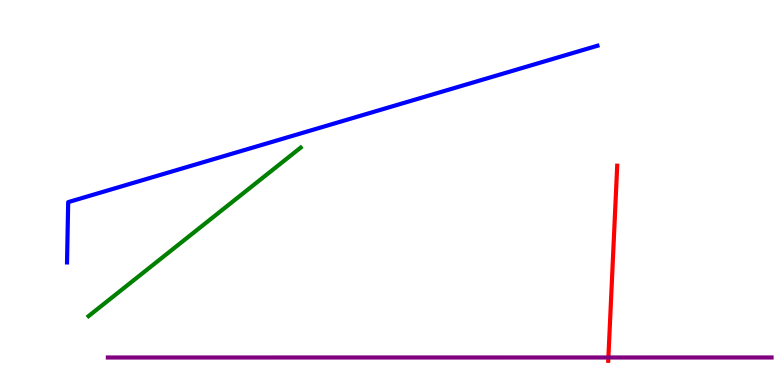[{'lines': ['blue', 'red'], 'intersections': []}, {'lines': ['green', 'red'], 'intersections': []}, {'lines': ['purple', 'red'], 'intersections': [{'x': 7.85, 'y': 0.715}]}, {'lines': ['blue', 'green'], 'intersections': []}, {'lines': ['blue', 'purple'], 'intersections': []}, {'lines': ['green', 'purple'], 'intersections': []}]